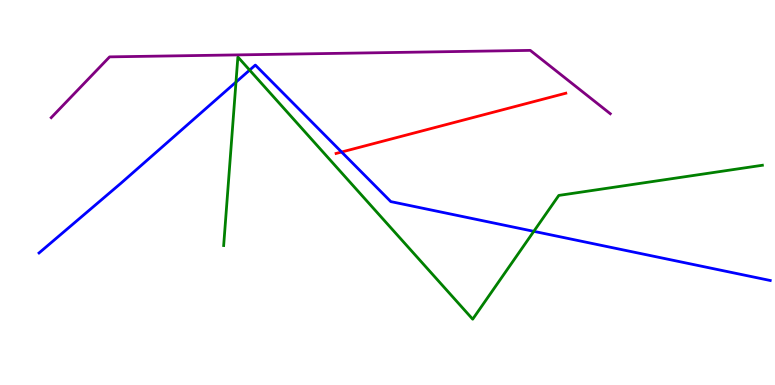[{'lines': ['blue', 'red'], 'intersections': [{'x': 4.41, 'y': 6.05}]}, {'lines': ['green', 'red'], 'intersections': []}, {'lines': ['purple', 'red'], 'intersections': []}, {'lines': ['blue', 'green'], 'intersections': [{'x': 3.04, 'y': 7.87}, {'x': 3.22, 'y': 8.18}, {'x': 6.89, 'y': 3.99}]}, {'lines': ['blue', 'purple'], 'intersections': []}, {'lines': ['green', 'purple'], 'intersections': []}]